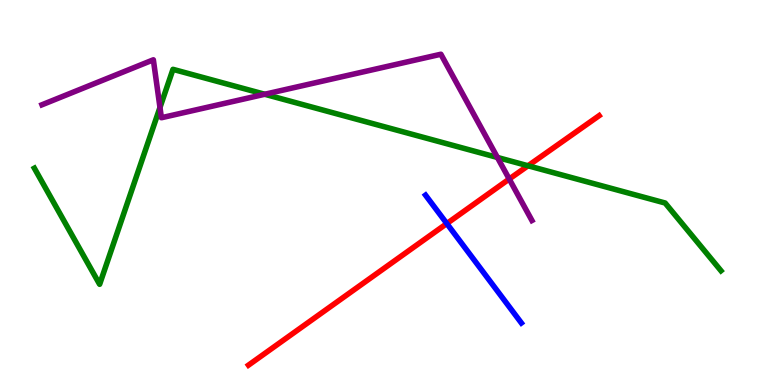[{'lines': ['blue', 'red'], 'intersections': [{'x': 5.77, 'y': 4.19}]}, {'lines': ['green', 'red'], 'intersections': [{'x': 6.81, 'y': 5.69}]}, {'lines': ['purple', 'red'], 'intersections': [{'x': 6.57, 'y': 5.35}]}, {'lines': ['blue', 'green'], 'intersections': []}, {'lines': ['blue', 'purple'], 'intersections': []}, {'lines': ['green', 'purple'], 'intersections': [{'x': 2.06, 'y': 7.21}, {'x': 3.42, 'y': 7.55}, {'x': 6.42, 'y': 5.91}]}]